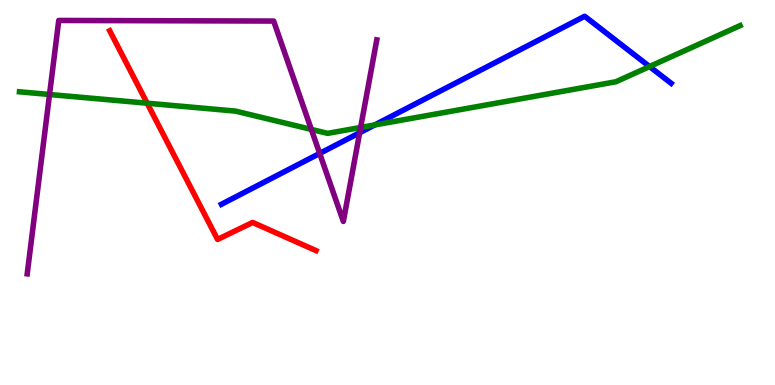[{'lines': ['blue', 'red'], 'intersections': []}, {'lines': ['green', 'red'], 'intersections': [{'x': 1.9, 'y': 7.32}]}, {'lines': ['purple', 'red'], 'intersections': []}, {'lines': ['blue', 'green'], 'intersections': [{'x': 4.84, 'y': 6.75}, {'x': 8.38, 'y': 8.27}]}, {'lines': ['blue', 'purple'], 'intersections': [{'x': 4.12, 'y': 6.01}, {'x': 4.64, 'y': 6.55}]}, {'lines': ['green', 'purple'], 'intersections': [{'x': 0.639, 'y': 7.55}, {'x': 4.02, 'y': 6.64}, {'x': 4.65, 'y': 6.69}]}]